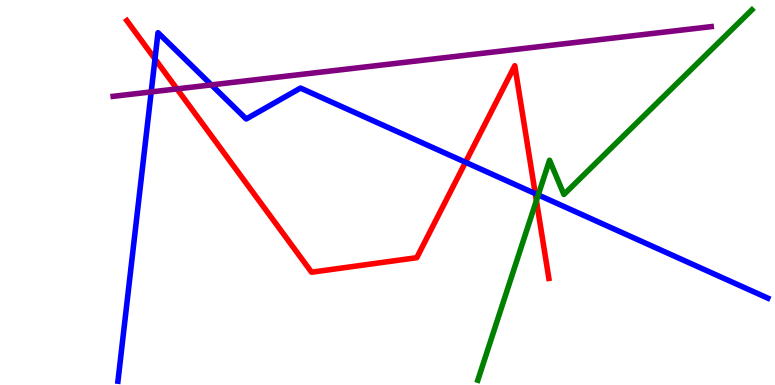[{'lines': ['blue', 'red'], 'intersections': [{'x': 2.0, 'y': 8.47}, {'x': 6.01, 'y': 5.79}, {'x': 6.91, 'y': 4.97}]}, {'lines': ['green', 'red'], 'intersections': [{'x': 6.92, 'y': 4.79}]}, {'lines': ['purple', 'red'], 'intersections': [{'x': 2.28, 'y': 7.69}]}, {'lines': ['blue', 'green'], 'intersections': [{'x': 6.94, 'y': 4.94}]}, {'lines': ['blue', 'purple'], 'intersections': [{'x': 1.95, 'y': 7.61}, {'x': 2.73, 'y': 7.8}]}, {'lines': ['green', 'purple'], 'intersections': []}]